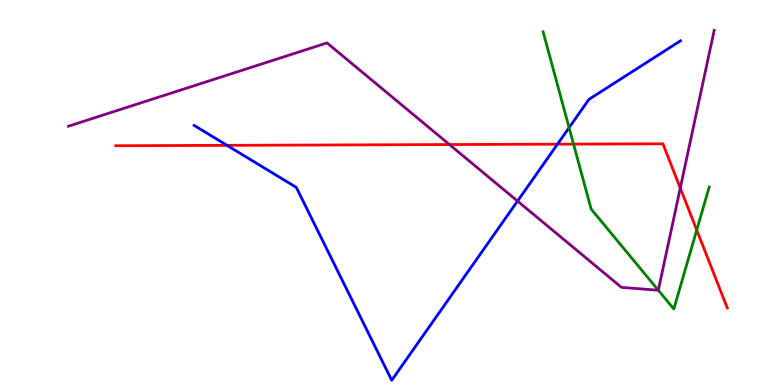[{'lines': ['blue', 'red'], 'intersections': [{'x': 2.93, 'y': 6.22}, {'x': 7.19, 'y': 6.26}]}, {'lines': ['green', 'red'], 'intersections': [{'x': 7.4, 'y': 6.26}, {'x': 8.99, 'y': 4.02}]}, {'lines': ['purple', 'red'], 'intersections': [{'x': 5.8, 'y': 6.25}, {'x': 8.78, 'y': 5.11}]}, {'lines': ['blue', 'green'], 'intersections': [{'x': 7.34, 'y': 6.68}]}, {'lines': ['blue', 'purple'], 'intersections': [{'x': 6.68, 'y': 4.78}]}, {'lines': ['green', 'purple'], 'intersections': [{'x': 8.49, 'y': 2.46}]}]